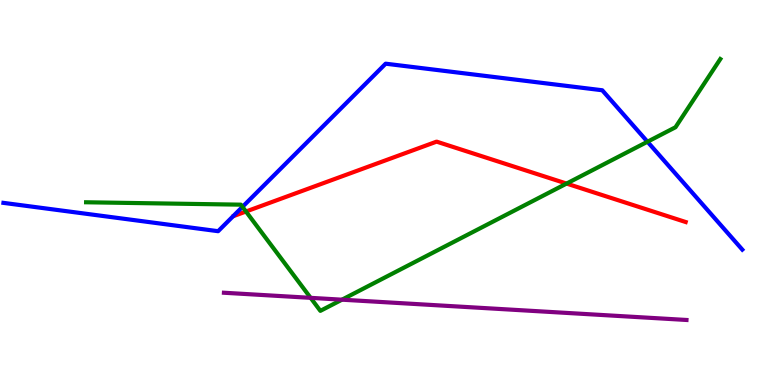[{'lines': ['blue', 'red'], 'intersections': []}, {'lines': ['green', 'red'], 'intersections': [{'x': 3.17, 'y': 4.51}, {'x': 7.31, 'y': 5.23}]}, {'lines': ['purple', 'red'], 'intersections': []}, {'lines': ['blue', 'green'], 'intersections': [{'x': 3.13, 'y': 4.63}, {'x': 8.35, 'y': 6.32}]}, {'lines': ['blue', 'purple'], 'intersections': []}, {'lines': ['green', 'purple'], 'intersections': [{'x': 4.01, 'y': 2.26}, {'x': 4.41, 'y': 2.22}]}]